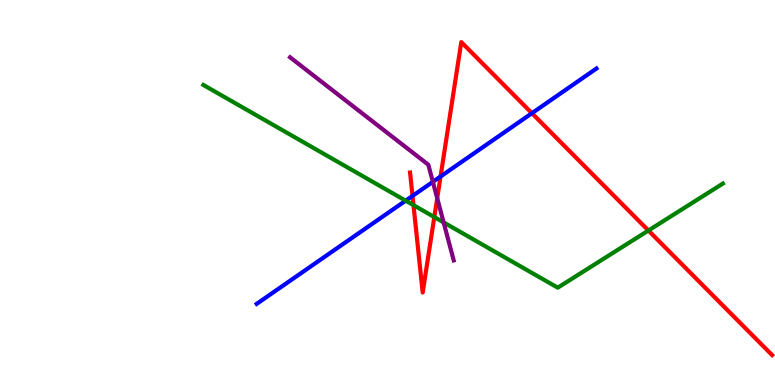[{'lines': ['blue', 'red'], 'intersections': [{'x': 5.32, 'y': 4.91}, {'x': 5.68, 'y': 5.42}, {'x': 6.86, 'y': 7.06}]}, {'lines': ['green', 'red'], 'intersections': [{'x': 5.34, 'y': 4.67}, {'x': 5.6, 'y': 4.36}, {'x': 8.37, 'y': 4.01}]}, {'lines': ['purple', 'red'], 'intersections': [{'x': 5.64, 'y': 4.85}]}, {'lines': ['blue', 'green'], 'intersections': [{'x': 5.23, 'y': 4.79}]}, {'lines': ['blue', 'purple'], 'intersections': [{'x': 5.59, 'y': 5.28}]}, {'lines': ['green', 'purple'], 'intersections': [{'x': 5.72, 'y': 4.22}]}]